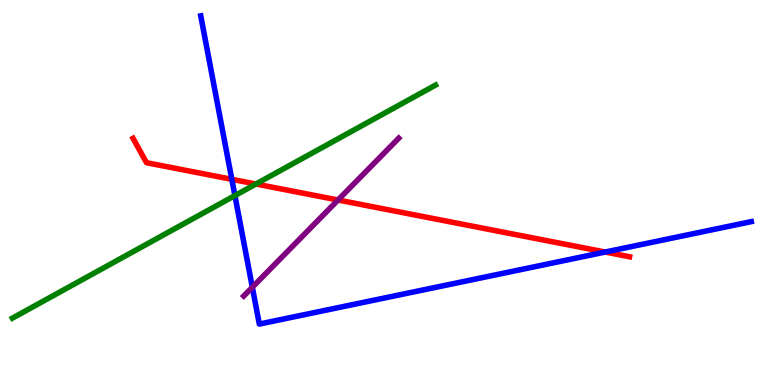[{'lines': ['blue', 'red'], 'intersections': [{'x': 2.99, 'y': 5.34}, {'x': 7.81, 'y': 3.45}]}, {'lines': ['green', 'red'], 'intersections': [{'x': 3.3, 'y': 5.22}]}, {'lines': ['purple', 'red'], 'intersections': [{'x': 4.36, 'y': 4.81}]}, {'lines': ['blue', 'green'], 'intersections': [{'x': 3.03, 'y': 4.92}]}, {'lines': ['blue', 'purple'], 'intersections': [{'x': 3.26, 'y': 2.54}]}, {'lines': ['green', 'purple'], 'intersections': []}]